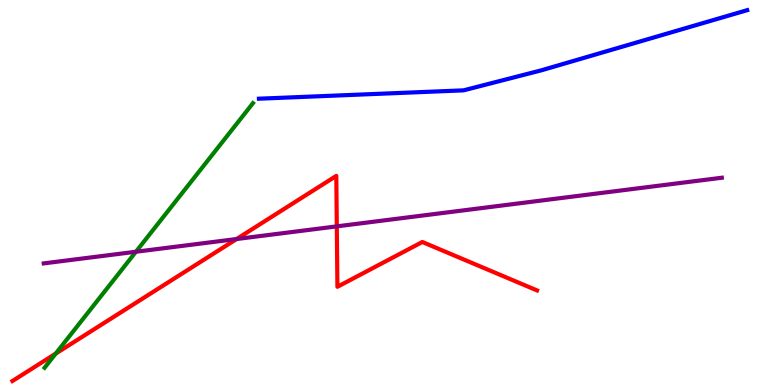[{'lines': ['blue', 'red'], 'intersections': []}, {'lines': ['green', 'red'], 'intersections': [{'x': 0.719, 'y': 0.816}]}, {'lines': ['purple', 'red'], 'intersections': [{'x': 3.05, 'y': 3.79}, {'x': 4.35, 'y': 4.12}]}, {'lines': ['blue', 'green'], 'intersections': []}, {'lines': ['blue', 'purple'], 'intersections': []}, {'lines': ['green', 'purple'], 'intersections': [{'x': 1.75, 'y': 3.46}]}]